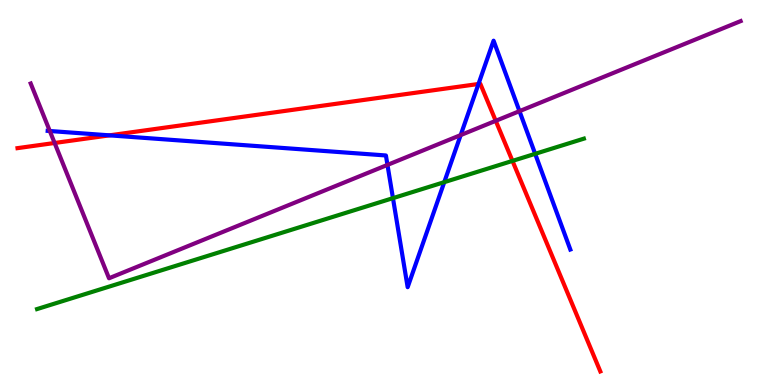[{'lines': ['blue', 'red'], 'intersections': [{'x': 1.41, 'y': 6.48}, {'x': 6.17, 'y': 7.82}]}, {'lines': ['green', 'red'], 'intersections': [{'x': 6.61, 'y': 5.82}]}, {'lines': ['purple', 'red'], 'intersections': [{'x': 0.705, 'y': 6.29}, {'x': 6.4, 'y': 6.86}]}, {'lines': ['blue', 'green'], 'intersections': [{'x': 5.07, 'y': 4.85}, {'x': 5.73, 'y': 5.27}, {'x': 6.91, 'y': 6.0}]}, {'lines': ['blue', 'purple'], 'intersections': [{'x': 0.643, 'y': 6.6}, {'x': 5.0, 'y': 5.72}, {'x': 5.94, 'y': 6.49}, {'x': 6.7, 'y': 7.11}]}, {'lines': ['green', 'purple'], 'intersections': []}]